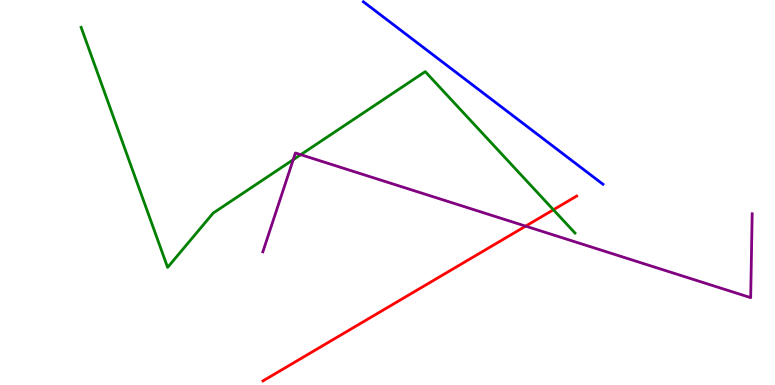[{'lines': ['blue', 'red'], 'intersections': []}, {'lines': ['green', 'red'], 'intersections': [{'x': 7.14, 'y': 4.55}]}, {'lines': ['purple', 'red'], 'intersections': [{'x': 6.78, 'y': 4.13}]}, {'lines': ['blue', 'green'], 'intersections': []}, {'lines': ['blue', 'purple'], 'intersections': []}, {'lines': ['green', 'purple'], 'intersections': [{'x': 3.78, 'y': 5.85}, {'x': 3.88, 'y': 5.98}]}]